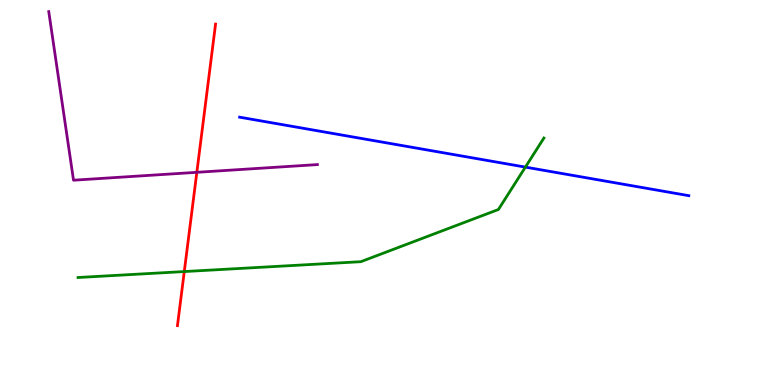[{'lines': ['blue', 'red'], 'intersections': []}, {'lines': ['green', 'red'], 'intersections': [{'x': 2.38, 'y': 2.95}]}, {'lines': ['purple', 'red'], 'intersections': [{'x': 2.54, 'y': 5.52}]}, {'lines': ['blue', 'green'], 'intersections': [{'x': 6.78, 'y': 5.66}]}, {'lines': ['blue', 'purple'], 'intersections': []}, {'lines': ['green', 'purple'], 'intersections': []}]